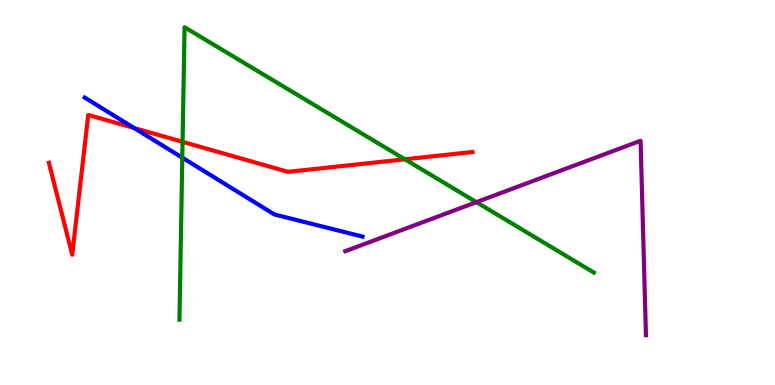[{'lines': ['blue', 'red'], 'intersections': [{'x': 1.73, 'y': 6.68}]}, {'lines': ['green', 'red'], 'intersections': [{'x': 2.36, 'y': 6.32}, {'x': 5.22, 'y': 5.86}]}, {'lines': ['purple', 'red'], 'intersections': []}, {'lines': ['blue', 'green'], 'intersections': [{'x': 2.35, 'y': 5.9}]}, {'lines': ['blue', 'purple'], 'intersections': []}, {'lines': ['green', 'purple'], 'intersections': [{'x': 6.15, 'y': 4.75}]}]